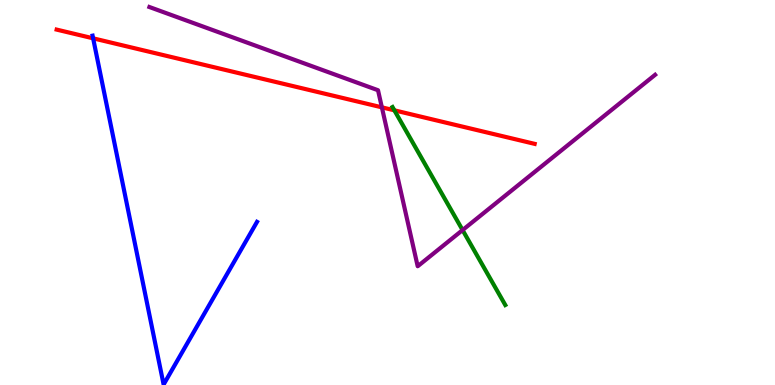[{'lines': ['blue', 'red'], 'intersections': [{'x': 1.2, 'y': 9.0}]}, {'lines': ['green', 'red'], 'intersections': [{'x': 5.09, 'y': 7.13}]}, {'lines': ['purple', 'red'], 'intersections': [{'x': 4.93, 'y': 7.21}]}, {'lines': ['blue', 'green'], 'intersections': []}, {'lines': ['blue', 'purple'], 'intersections': []}, {'lines': ['green', 'purple'], 'intersections': [{'x': 5.97, 'y': 4.02}]}]